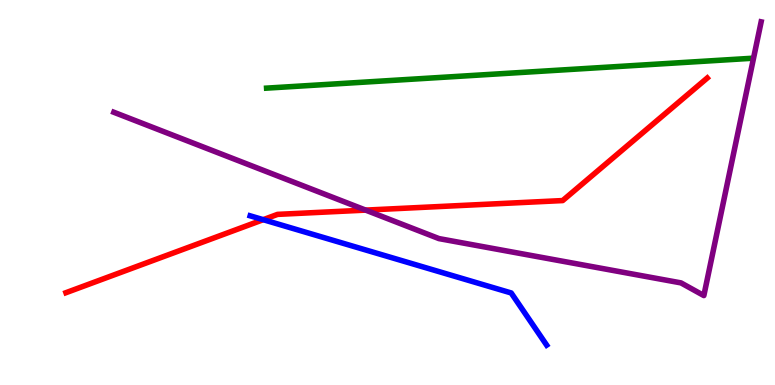[{'lines': ['blue', 'red'], 'intersections': [{'x': 3.4, 'y': 4.29}]}, {'lines': ['green', 'red'], 'intersections': []}, {'lines': ['purple', 'red'], 'intersections': [{'x': 4.72, 'y': 4.54}]}, {'lines': ['blue', 'green'], 'intersections': []}, {'lines': ['blue', 'purple'], 'intersections': []}, {'lines': ['green', 'purple'], 'intersections': []}]